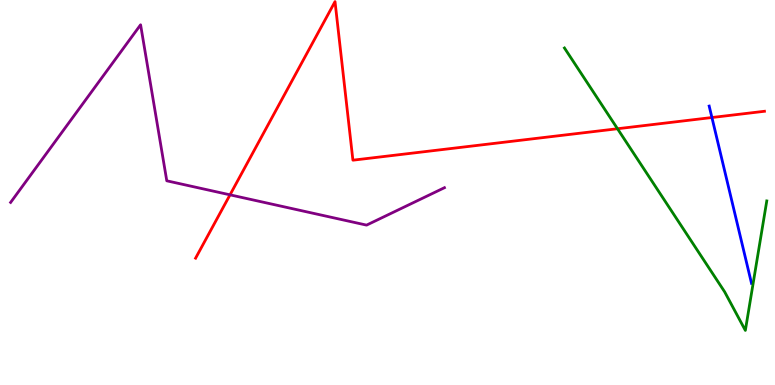[{'lines': ['blue', 'red'], 'intersections': [{'x': 9.19, 'y': 6.95}]}, {'lines': ['green', 'red'], 'intersections': [{'x': 7.97, 'y': 6.66}]}, {'lines': ['purple', 'red'], 'intersections': [{'x': 2.97, 'y': 4.94}]}, {'lines': ['blue', 'green'], 'intersections': []}, {'lines': ['blue', 'purple'], 'intersections': []}, {'lines': ['green', 'purple'], 'intersections': []}]